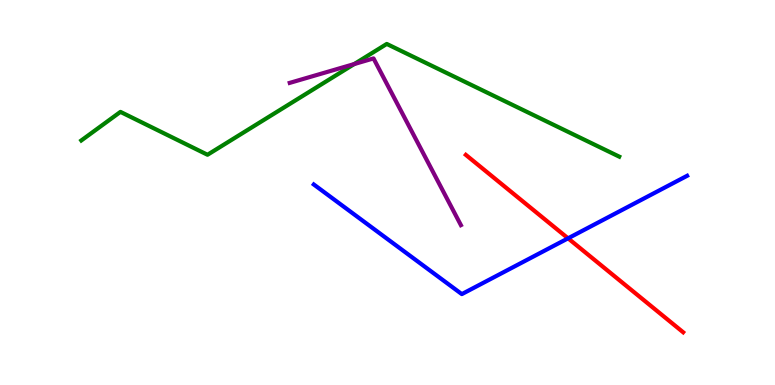[{'lines': ['blue', 'red'], 'intersections': [{'x': 7.33, 'y': 3.81}]}, {'lines': ['green', 'red'], 'intersections': []}, {'lines': ['purple', 'red'], 'intersections': []}, {'lines': ['blue', 'green'], 'intersections': []}, {'lines': ['blue', 'purple'], 'intersections': []}, {'lines': ['green', 'purple'], 'intersections': [{'x': 4.57, 'y': 8.34}]}]